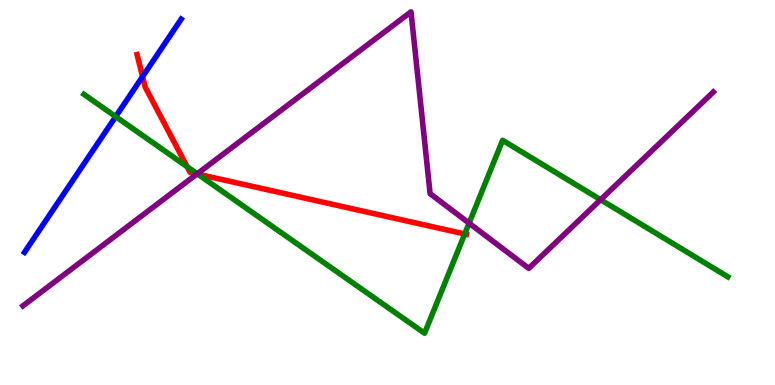[{'lines': ['blue', 'red'], 'intersections': [{'x': 1.84, 'y': 8.01}]}, {'lines': ['green', 'red'], 'intersections': [{'x': 2.41, 'y': 5.67}, {'x': 2.55, 'y': 5.48}, {'x': 6.0, 'y': 3.92}]}, {'lines': ['purple', 'red'], 'intersections': [{'x': 2.54, 'y': 5.48}]}, {'lines': ['blue', 'green'], 'intersections': [{'x': 1.49, 'y': 6.97}]}, {'lines': ['blue', 'purple'], 'intersections': []}, {'lines': ['green', 'purple'], 'intersections': [{'x': 2.55, 'y': 5.49}, {'x': 6.05, 'y': 4.2}, {'x': 7.75, 'y': 4.81}]}]